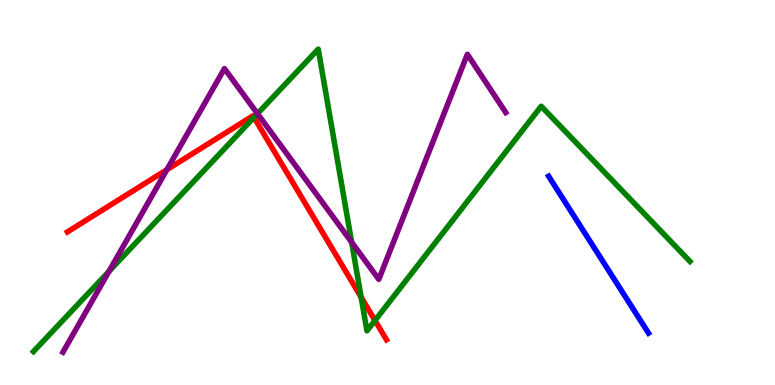[{'lines': ['blue', 'red'], 'intersections': []}, {'lines': ['green', 'red'], 'intersections': [{'x': 3.28, 'y': 6.95}, {'x': 4.66, 'y': 2.28}, {'x': 4.84, 'y': 1.68}]}, {'lines': ['purple', 'red'], 'intersections': [{'x': 2.15, 'y': 5.59}]}, {'lines': ['blue', 'green'], 'intersections': []}, {'lines': ['blue', 'purple'], 'intersections': []}, {'lines': ['green', 'purple'], 'intersections': [{'x': 1.41, 'y': 2.95}, {'x': 3.32, 'y': 7.05}, {'x': 4.54, 'y': 3.71}]}]